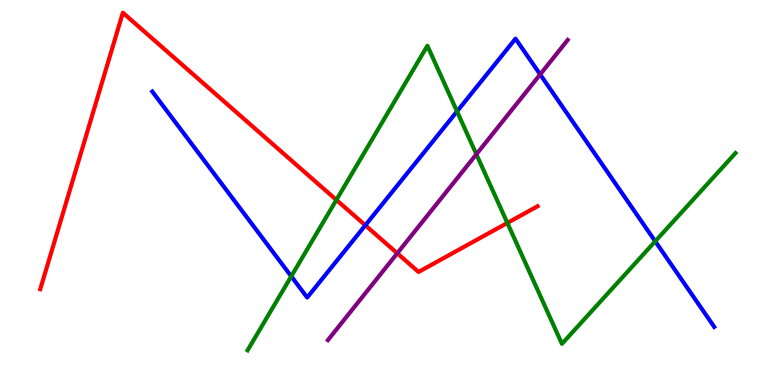[{'lines': ['blue', 'red'], 'intersections': [{'x': 4.71, 'y': 4.15}]}, {'lines': ['green', 'red'], 'intersections': [{'x': 4.34, 'y': 4.81}, {'x': 6.55, 'y': 4.21}]}, {'lines': ['purple', 'red'], 'intersections': [{'x': 5.13, 'y': 3.42}]}, {'lines': ['blue', 'green'], 'intersections': [{'x': 3.76, 'y': 2.82}, {'x': 5.9, 'y': 7.11}, {'x': 8.45, 'y': 3.73}]}, {'lines': ['blue', 'purple'], 'intersections': [{'x': 6.97, 'y': 8.07}]}, {'lines': ['green', 'purple'], 'intersections': [{'x': 6.15, 'y': 5.99}]}]